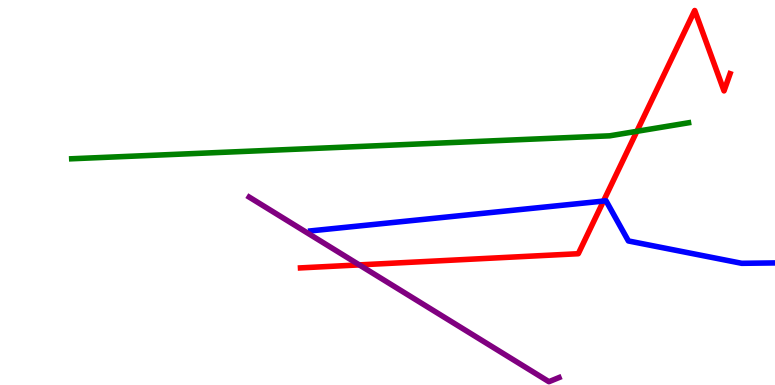[{'lines': ['blue', 'red'], 'intersections': [{'x': 7.79, 'y': 4.78}]}, {'lines': ['green', 'red'], 'intersections': [{'x': 8.22, 'y': 6.59}]}, {'lines': ['purple', 'red'], 'intersections': [{'x': 4.64, 'y': 3.12}]}, {'lines': ['blue', 'green'], 'intersections': []}, {'lines': ['blue', 'purple'], 'intersections': []}, {'lines': ['green', 'purple'], 'intersections': []}]